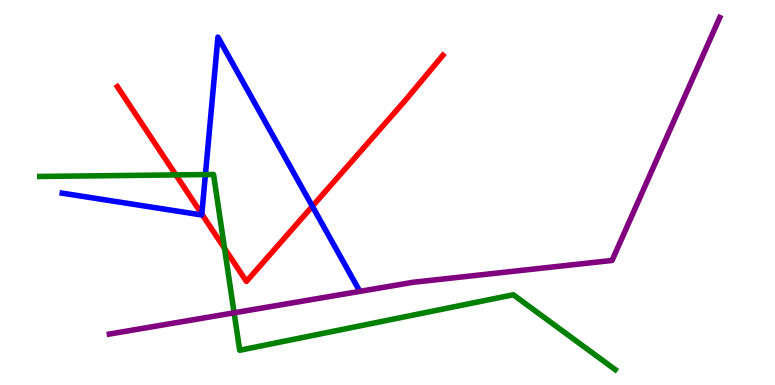[{'lines': ['blue', 'red'], 'intersections': [{'x': 2.6, 'y': 4.44}, {'x': 4.03, 'y': 4.64}]}, {'lines': ['green', 'red'], 'intersections': [{'x': 2.27, 'y': 5.46}, {'x': 2.9, 'y': 3.55}]}, {'lines': ['purple', 'red'], 'intersections': []}, {'lines': ['blue', 'green'], 'intersections': [{'x': 2.65, 'y': 5.47}]}, {'lines': ['blue', 'purple'], 'intersections': []}, {'lines': ['green', 'purple'], 'intersections': [{'x': 3.02, 'y': 1.88}]}]